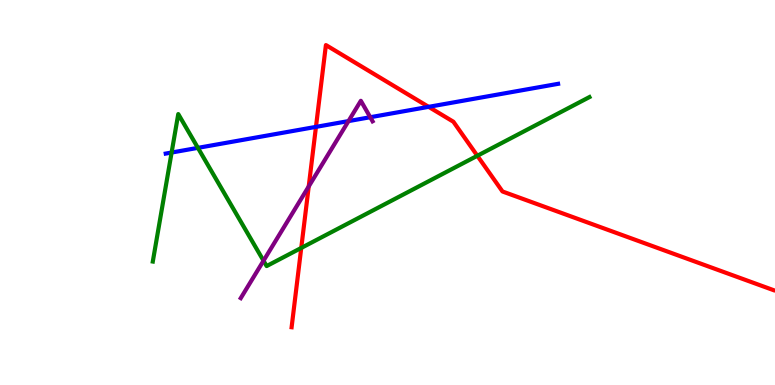[{'lines': ['blue', 'red'], 'intersections': [{'x': 4.08, 'y': 6.7}, {'x': 5.53, 'y': 7.22}]}, {'lines': ['green', 'red'], 'intersections': [{'x': 3.89, 'y': 3.56}, {'x': 6.16, 'y': 5.95}]}, {'lines': ['purple', 'red'], 'intersections': [{'x': 3.98, 'y': 5.16}]}, {'lines': ['blue', 'green'], 'intersections': [{'x': 2.21, 'y': 6.04}, {'x': 2.55, 'y': 6.16}]}, {'lines': ['blue', 'purple'], 'intersections': [{'x': 4.5, 'y': 6.85}, {'x': 4.78, 'y': 6.96}]}, {'lines': ['green', 'purple'], 'intersections': [{'x': 3.4, 'y': 3.23}]}]